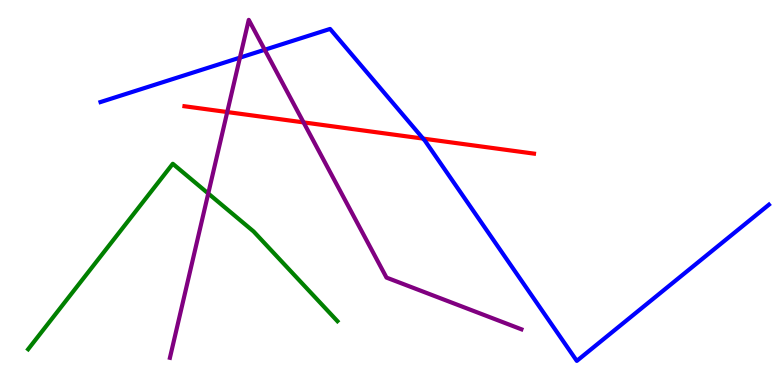[{'lines': ['blue', 'red'], 'intersections': [{'x': 5.46, 'y': 6.4}]}, {'lines': ['green', 'red'], 'intersections': []}, {'lines': ['purple', 'red'], 'intersections': [{'x': 2.93, 'y': 7.09}, {'x': 3.92, 'y': 6.82}]}, {'lines': ['blue', 'green'], 'intersections': []}, {'lines': ['blue', 'purple'], 'intersections': [{'x': 3.1, 'y': 8.5}, {'x': 3.42, 'y': 8.71}]}, {'lines': ['green', 'purple'], 'intersections': [{'x': 2.69, 'y': 4.97}]}]